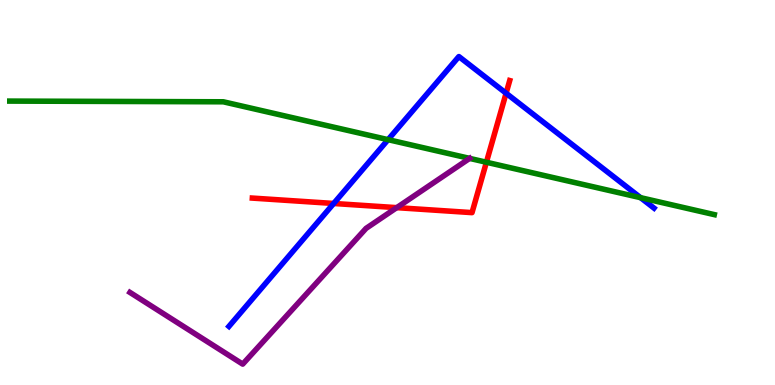[{'lines': ['blue', 'red'], 'intersections': [{'x': 4.31, 'y': 4.72}, {'x': 6.53, 'y': 7.58}]}, {'lines': ['green', 'red'], 'intersections': [{'x': 6.28, 'y': 5.79}]}, {'lines': ['purple', 'red'], 'intersections': [{'x': 5.12, 'y': 4.61}]}, {'lines': ['blue', 'green'], 'intersections': [{'x': 5.01, 'y': 6.37}, {'x': 8.27, 'y': 4.87}]}, {'lines': ['blue', 'purple'], 'intersections': []}, {'lines': ['green', 'purple'], 'intersections': [{'x': 6.06, 'y': 5.89}]}]